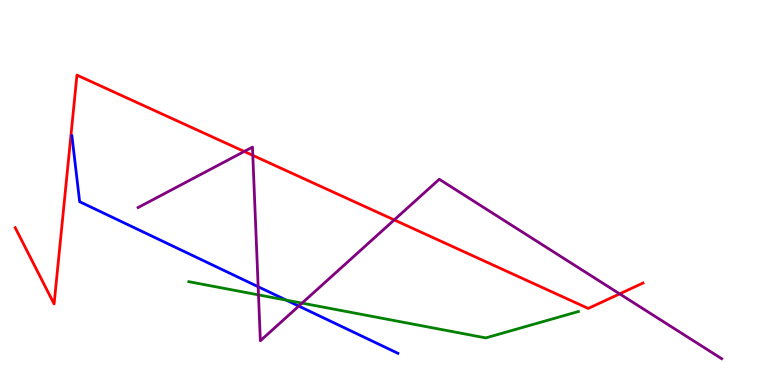[{'lines': ['blue', 'red'], 'intersections': []}, {'lines': ['green', 'red'], 'intersections': []}, {'lines': ['purple', 'red'], 'intersections': [{'x': 3.15, 'y': 6.07}, {'x': 3.26, 'y': 5.96}, {'x': 5.09, 'y': 4.29}, {'x': 8.0, 'y': 2.37}]}, {'lines': ['blue', 'green'], 'intersections': [{'x': 3.69, 'y': 2.2}]}, {'lines': ['blue', 'purple'], 'intersections': [{'x': 3.33, 'y': 2.55}, {'x': 3.86, 'y': 2.05}]}, {'lines': ['green', 'purple'], 'intersections': [{'x': 3.34, 'y': 2.34}, {'x': 3.9, 'y': 2.13}]}]